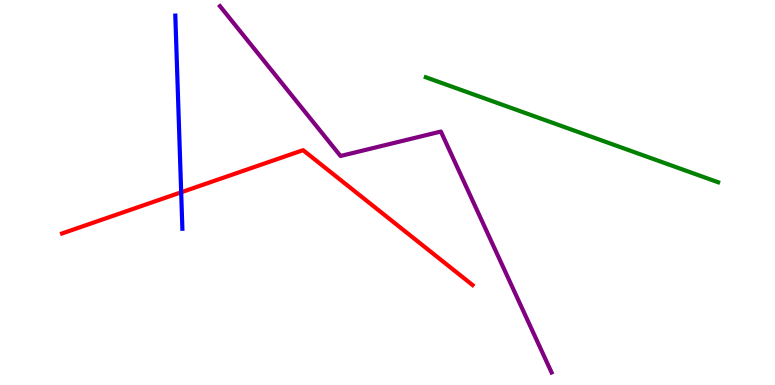[{'lines': ['blue', 'red'], 'intersections': [{'x': 2.34, 'y': 5.01}]}, {'lines': ['green', 'red'], 'intersections': []}, {'lines': ['purple', 'red'], 'intersections': []}, {'lines': ['blue', 'green'], 'intersections': []}, {'lines': ['blue', 'purple'], 'intersections': []}, {'lines': ['green', 'purple'], 'intersections': []}]